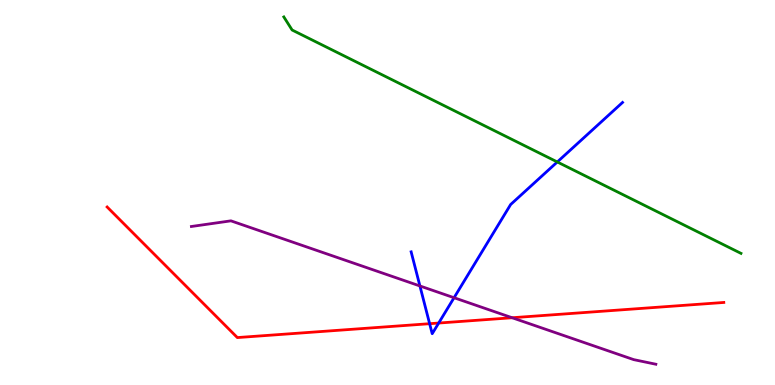[{'lines': ['blue', 'red'], 'intersections': [{'x': 5.54, 'y': 1.59}, {'x': 5.66, 'y': 1.61}]}, {'lines': ['green', 'red'], 'intersections': []}, {'lines': ['purple', 'red'], 'intersections': [{'x': 6.61, 'y': 1.75}]}, {'lines': ['blue', 'green'], 'intersections': [{'x': 7.19, 'y': 5.79}]}, {'lines': ['blue', 'purple'], 'intersections': [{'x': 5.42, 'y': 2.57}, {'x': 5.86, 'y': 2.27}]}, {'lines': ['green', 'purple'], 'intersections': []}]